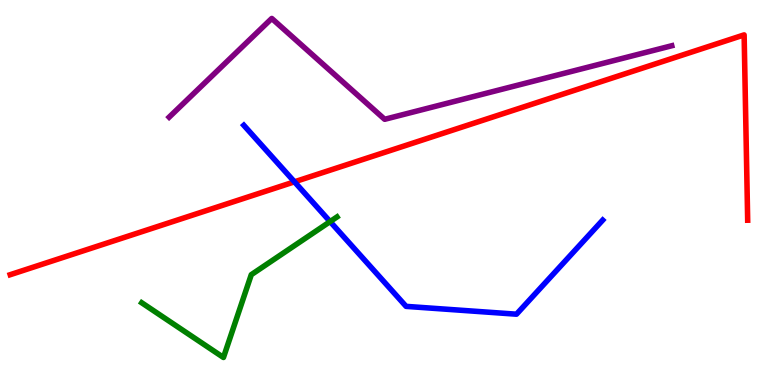[{'lines': ['blue', 'red'], 'intersections': [{'x': 3.8, 'y': 5.28}]}, {'lines': ['green', 'red'], 'intersections': []}, {'lines': ['purple', 'red'], 'intersections': []}, {'lines': ['blue', 'green'], 'intersections': [{'x': 4.26, 'y': 4.24}]}, {'lines': ['blue', 'purple'], 'intersections': []}, {'lines': ['green', 'purple'], 'intersections': []}]